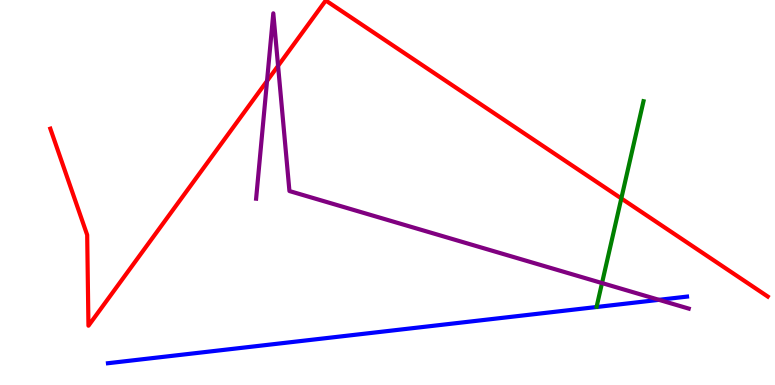[{'lines': ['blue', 'red'], 'intersections': []}, {'lines': ['green', 'red'], 'intersections': [{'x': 8.02, 'y': 4.85}]}, {'lines': ['purple', 'red'], 'intersections': [{'x': 3.45, 'y': 7.9}, {'x': 3.59, 'y': 8.29}]}, {'lines': ['blue', 'green'], 'intersections': []}, {'lines': ['blue', 'purple'], 'intersections': [{'x': 8.5, 'y': 2.21}]}, {'lines': ['green', 'purple'], 'intersections': [{'x': 7.77, 'y': 2.65}]}]